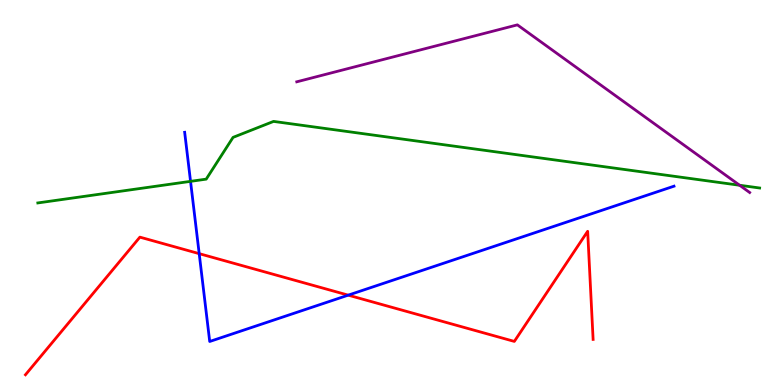[{'lines': ['blue', 'red'], 'intersections': [{'x': 2.57, 'y': 3.41}, {'x': 4.49, 'y': 2.33}]}, {'lines': ['green', 'red'], 'intersections': []}, {'lines': ['purple', 'red'], 'intersections': []}, {'lines': ['blue', 'green'], 'intersections': [{'x': 2.46, 'y': 5.29}]}, {'lines': ['blue', 'purple'], 'intersections': []}, {'lines': ['green', 'purple'], 'intersections': [{'x': 9.54, 'y': 5.19}]}]